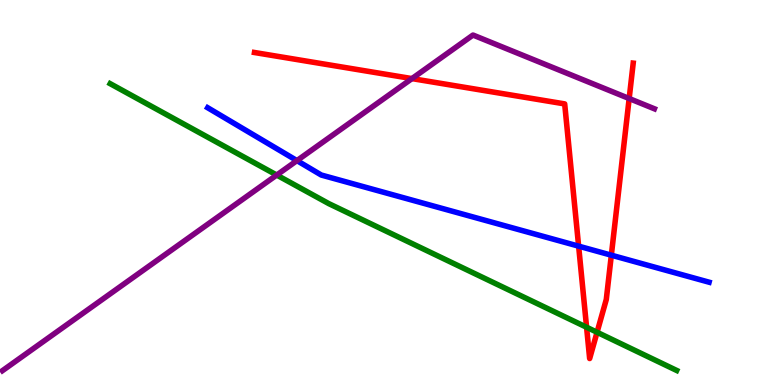[{'lines': ['blue', 'red'], 'intersections': [{'x': 7.47, 'y': 3.61}, {'x': 7.89, 'y': 3.37}]}, {'lines': ['green', 'red'], 'intersections': [{'x': 7.57, 'y': 1.5}, {'x': 7.7, 'y': 1.37}]}, {'lines': ['purple', 'red'], 'intersections': [{'x': 5.32, 'y': 7.96}, {'x': 8.12, 'y': 7.44}]}, {'lines': ['blue', 'green'], 'intersections': []}, {'lines': ['blue', 'purple'], 'intersections': [{'x': 3.83, 'y': 5.83}]}, {'lines': ['green', 'purple'], 'intersections': [{'x': 3.57, 'y': 5.45}]}]